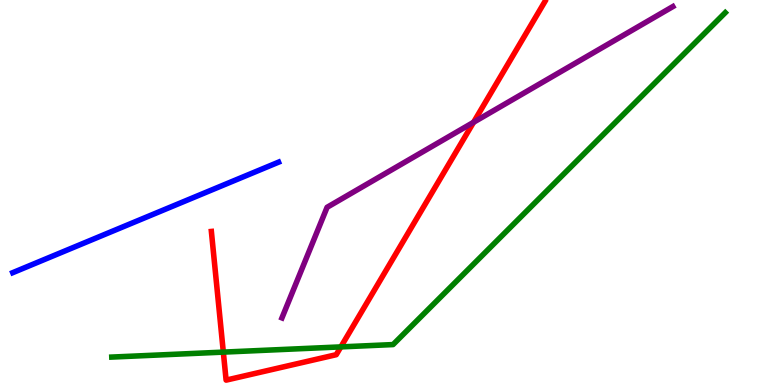[{'lines': ['blue', 'red'], 'intersections': []}, {'lines': ['green', 'red'], 'intersections': [{'x': 2.88, 'y': 0.854}, {'x': 4.4, 'y': 0.99}]}, {'lines': ['purple', 'red'], 'intersections': [{'x': 6.11, 'y': 6.82}]}, {'lines': ['blue', 'green'], 'intersections': []}, {'lines': ['blue', 'purple'], 'intersections': []}, {'lines': ['green', 'purple'], 'intersections': []}]